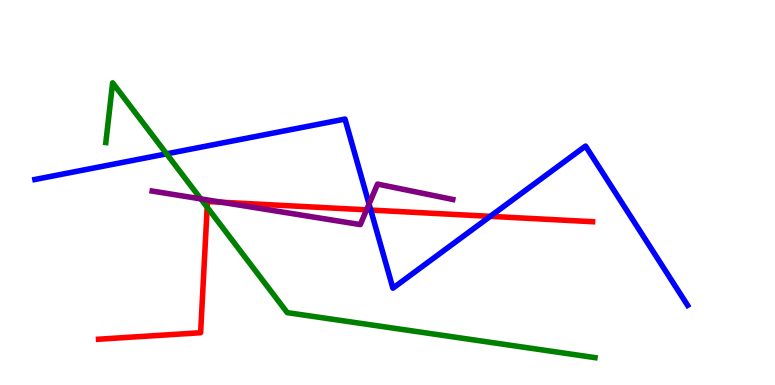[{'lines': ['blue', 'red'], 'intersections': [{'x': 4.78, 'y': 4.54}, {'x': 6.33, 'y': 4.38}]}, {'lines': ['green', 'red'], 'intersections': [{'x': 2.67, 'y': 4.62}]}, {'lines': ['purple', 'red'], 'intersections': [{'x': 2.86, 'y': 4.75}, {'x': 4.73, 'y': 4.55}]}, {'lines': ['blue', 'green'], 'intersections': [{'x': 2.15, 'y': 6.0}]}, {'lines': ['blue', 'purple'], 'intersections': [{'x': 4.76, 'y': 4.7}]}, {'lines': ['green', 'purple'], 'intersections': [{'x': 2.59, 'y': 4.83}]}]